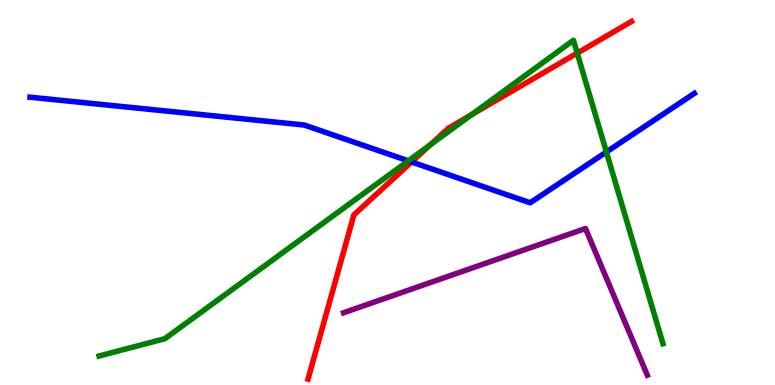[{'lines': ['blue', 'red'], 'intersections': [{'x': 5.31, 'y': 5.79}]}, {'lines': ['green', 'red'], 'intersections': [{'x': 5.55, 'y': 6.24}, {'x': 6.08, 'y': 7.02}, {'x': 7.45, 'y': 8.62}]}, {'lines': ['purple', 'red'], 'intersections': []}, {'lines': ['blue', 'green'], 'intersections': [{'x': 5.27, 'y': 5.82}, {'x': 7.82, 'y': 6.05}]}, {'lines': ['blue', 'purple'], 'intersections': []}, {'lines': ['green', 'purple'], 'intersections': []}]